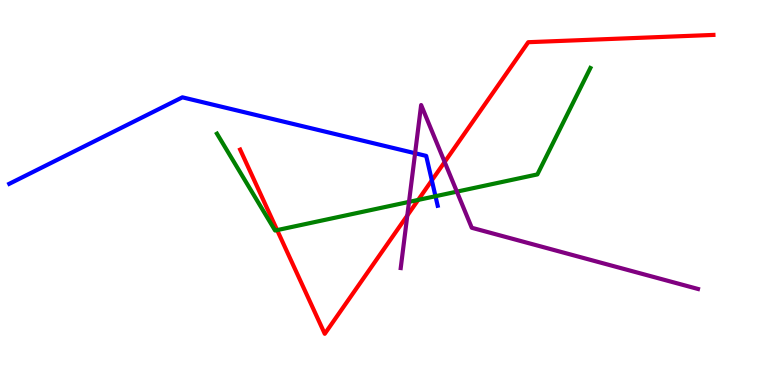[{'lines': ['blue', 'red'], 'intersections': [{'x': 5.57, 'y': 5.32}]}, {'lines': ['green', 'red'], 'intersections': [{'x': 3.58, 'y': 4.02}, {'x': 5.4, 'y': 4.81}]}, {'lines': ['purple', 'red'], 'intersections': [{'x': 5.26, 'y': 4.4}, {'x': 5.74, 'y': 5.79}]}, {'lines': ['blue', 'green'], 'intersections': [{'x': 5.62, 'y': 4.9}]}, {'lines': ['blue', 'purple'], 'intersections': [{'x': 5.36, 'y': 6.02}]}, {'lines': ['green', 'purple'], 'intersections': [{'x': 5.28, 'y': 4.76}, {'x': 5.9, 'y': 5.02}]}]